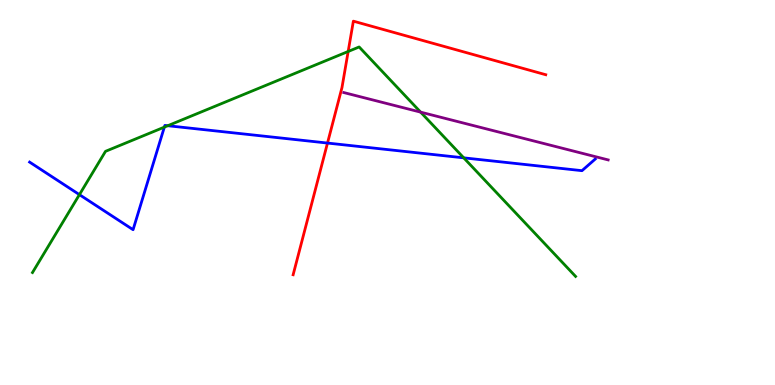[{'lines': ['blue', 'red'], 'intersections': [{'x': 4.23, 'y': 6.28}]}, {'lines': ['green', 'red'], 'intersections': [{'x': 4.49, 'y': 8.66}]}, {'lines': ['purple', 'red'], 'intersections': []}, {'lines': ['blue', 'green'], 'intersections': [{'x': 1.02, 'y': 4.94}, {'x': 2.12, 'y': 6.7}, {'x': 2.16, 'y': 6.73}, {'x': 5.98, 'y': 5.9}]}, {'lines': ['blue', 'purple'], 'intersections': []}, {'lines': ['green', 'purple'], 'intersections': [{'x': 5.43, 'y': 7.09}]}]